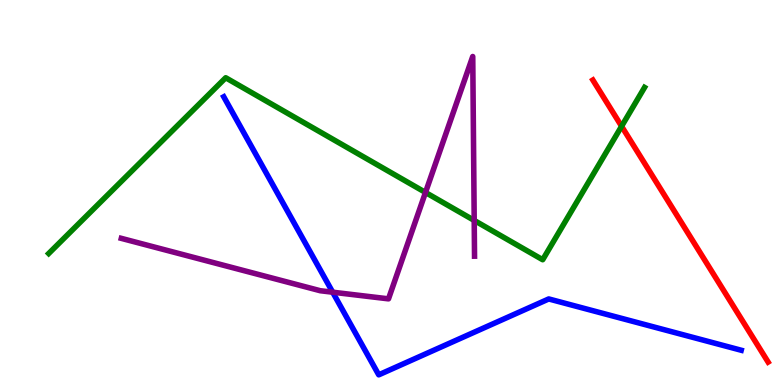[{'lines': ['blue', 'red'], 'intersections': []}, {'lines': ['green', 'red'], 'intersections': [{'x': 8.02, 'y': 6.72}]}, {'lines': ['purple', 'red'], 'intersections': []}, {'lines': ['blue', 'green'], 'intersections': []}, {'lines': ['blue', 'purple'], 'intersections': [{'x': 4.29, 'y': 2.41}]}, {'lines': ['green', 'purple'], 'intersections': [{'x': 5.49, 'y': 5.0}, {'x': 6.12, 'y': 4.27}]}]